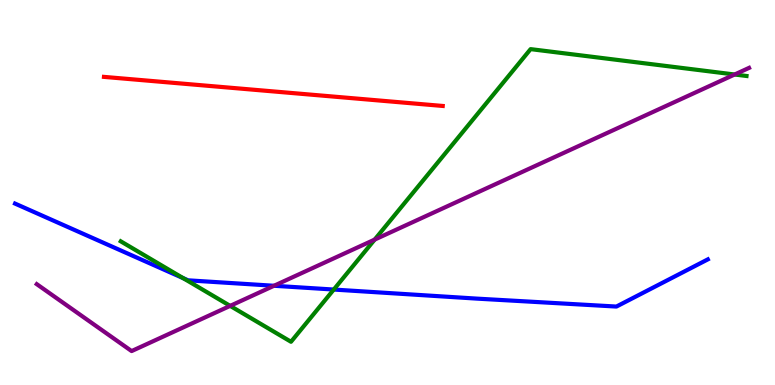[{'lines': ['blue', 'red'], 'intersections': []}, {'lines': ['green', 'red'], 'intersections': []}, {'lines': ['purple', 'red'], 'intersections': []}, {'lines': ['blue', 'green'], 'intersections': [{'x': 2.36, 'y': 2.78}, {'x': 4.31, 'y': 2.48}]}, {'lines': ['blue', 'purple'], 'intersections': [{'x': 3.54, 'y': 2.58}]}, {'lines': ['green', 'purple'], 'intersections': [{'x': 2.97, 'y': 2.06}, {'x': 4.83, 'y': 3.78}, {'x': 9.48, 'y': 8.06}]}]